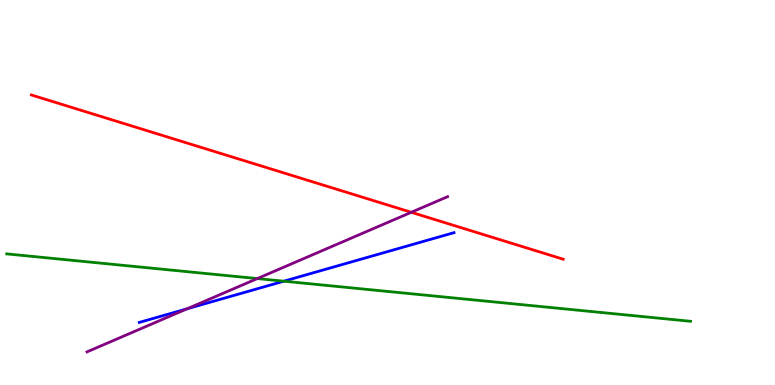[{'lines': ['blue', 'red'], 'intersections': []}, {'lines': ['green', 'red'], 'intersections': []}, {'lines': ['purple', 'red'], 'intersections': [{'x': 5.31, 'y': 4.49}]}, {'lines': ['blue', 'green'], 'intersections': [{'x': 3.66, 'y': 2.7}]}, {'lines': ['blue', 'purple'], 'intersections': [{'x': 2.42, 'y': 1.98}]}, {'lines': ['green', 'purple'], 'intersections': [{'x': 3.32, 'y': 2.76}]}]